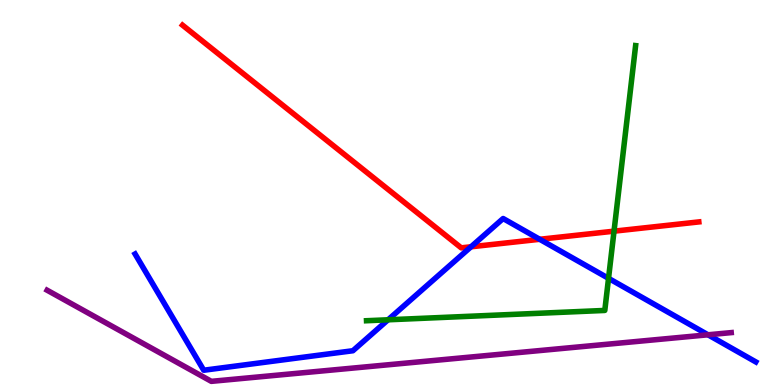[{'lines': ['blue', 'red'], 'intersections': [{'x': 6.08, 'y': 3.59}, {'x': 6.96, 'y': 3.78}]}, {'lines': ['green', 'red'], 'intersections': [{'x': 7.92, 'y': 4.0}]}, {'lines': ['purple', 'red'], 'intersections': []}, {'lines': ['blue', 'green'], 'intersections': [{'x': 5.01, 'y': 1.69}, {'x': 7.85, 'y': 2.77}]}, {'lines': ['blue', 'purple'], 'intersections': [{'x': 9.14, 'y': 1.3}]}, {'lines': ['green', 'purple'], 'intersections': []}]